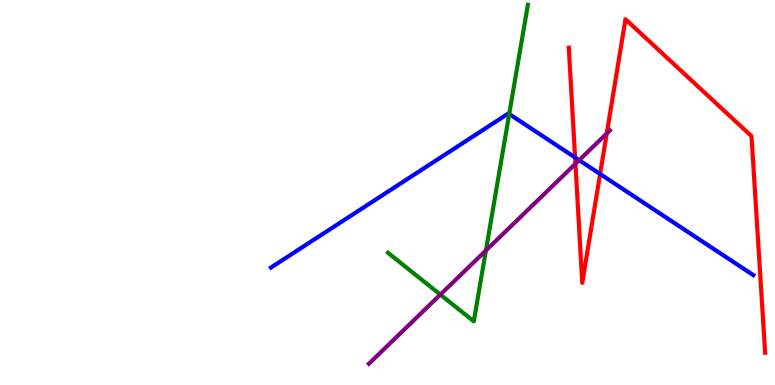[{'lines': ['blue', 'red'], 'intersections': [{'x': 7.42, 'y': 5.91}, {'x': 7.74, 'y': 5.48}]}, {'lines': ['green', 'red'], 'intersections': []}, {'lines': ['purple', 'red'], 'intersections': [{'x': 7.43, 'y': 5.75}, {'x': 7.83, 'y': 6.53}]}, {'lines': ['blue', 'green'], 'intersections': [{'x': 6.57, 'y': 7.04}]}, {'lines': ['blue', 'purple'], 'intersections': [{'x': 7.47, 'y': 5.84}]}, {'lines': ['green', 'purple'], 'intersections': [{'x': 5.68, 'y': 2.35}, {'x': 6.27, 'y': 3.49}]}]